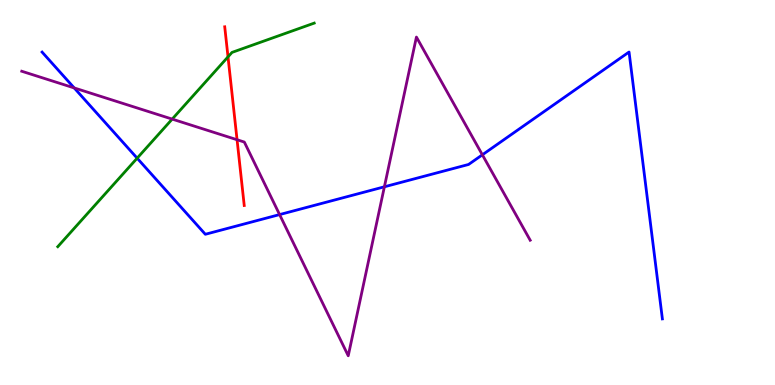[{'lines': ['blue', 'red'], 'intersections': []}, {'lines': ['green', 'red'], 'intersections': [{'x': 2.94, 'y': 8.52}]}, {'lines': ['purple', 'red'], 'intersections': [{'x': 3.06, 'y': 6.37}]}, {'lines': ['blue', 'green'], 'intersections': [{'x': 1.77, 'y': 5.89}]}, {'lines': ['blue', 'purple'], 'intersections': [{'x': 0.957, 'y': 7.72}, {'x': 3.61, 'y': 4.43}, {'x': 4.96, 'y': 5.15}, {'x': 6.22, 'y': 5.98}]}, {'lines': ['green', 'purple'], 'intersections': [{'x': 2.22, 'y': 6.91}]}]